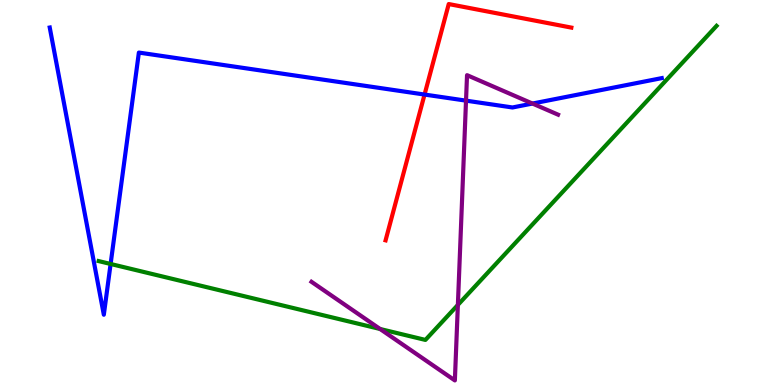[{'lines': ['blue', 'red'], 'intersections': [{'x': 5.48, 'y': 7.54}]}, {'lines': ['green', 'red'], 'intersections': []}, {'lines': ['purple', 'red'], 'intersections': []}, {'lines': ['blue', 'green'], 'intersections': [{'x': 1.43, 'y': 3.14}]}, {'lines': ['blue', 'purple'], 'intersections': [{'x': 6.01, 'y': 7.39}, {'x': 6.87, 'y': 7.31}]}, {'lines': ['green', 'purple'], 'intersections': [{'x': 4.9, 'y': 1.46}, {'x': 5.91, 'y': 2.08}]}]